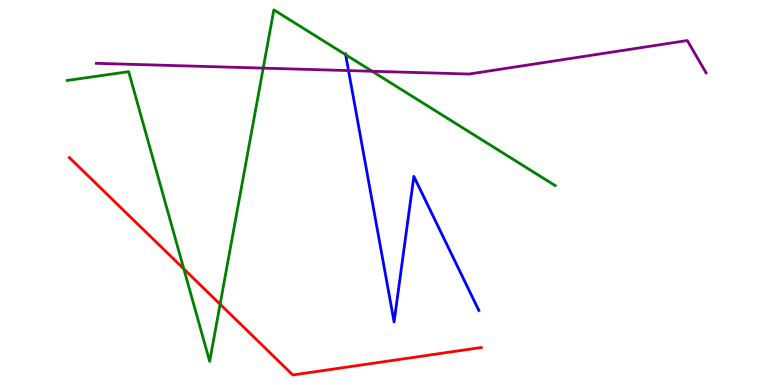[{'lines': ['blue', 'red'], 'intersections': []}, {'lines': ['green', 'red'], 'intersections': [{'x': 2.37, 'y': 3.02}, {'x': 2.84, 'y': 2.1}]}, {'lines': ['purple', 'red'], 'intersections': []}, {'lines': ['blue', 'green'], 'intersections': [{'x': 4.46, 'y': 8.58}]}, {'lines': ['blue', 'purple'], 'intersections': [{'x': 4.5, 'y': 8.17}]}, {'lines': ['green', 'purple'], 'intersections': [{'x': 3.4, 'y': 8.23}, {'x': 4.8, 'y': 8.15}]}]